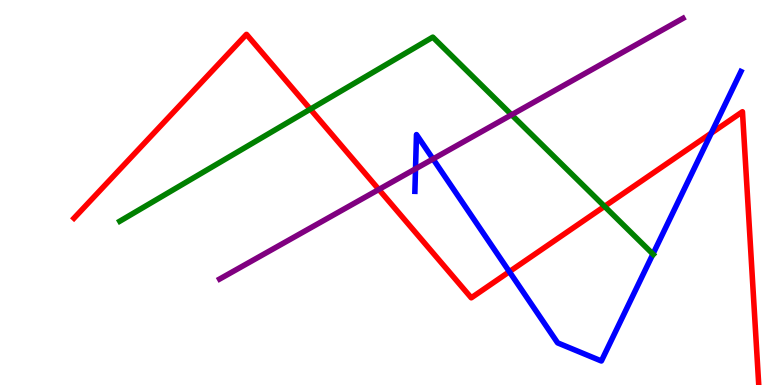[{'lines': ['blue', 'red'], 'intersections': [{'x': 6.57, 'y': 2.94}, {'x': 9.18, 'y': 6.54}]}, {'lines': ['green', 'red'], 'intersections': [{'x': 4.0, 'y': 7.16}, {'x': 7.8, 'y': 4.64}]}, {'lines': ['purple', 'red'], 'intersections': [{'x': 4.89, 'y': 5.08}]}, {'lines': ['blue', 'green'], 'intersections': [{'x': 8.42, 'y': 3.4}]}, {'lines': ['blue', 'purple'], 'intersections': [{'x': 5.36, 'y': 5.61}, {'x': 5.59, 'y': 5.87}]}, {'lines': ['green', 'purple'], 'intersections': [{'x': 6.6, 'y': 7.02}]}]